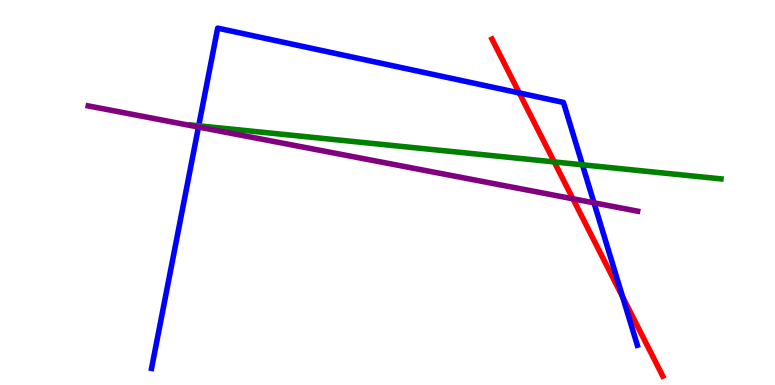[{'lines': ['blue', 'red'], 'intersections': [{'x': 6.7, 'y': 7.59}, {'x': 8.03, 'y': 2.29}]}, {'lines': ['green', 'red'], 'intersections': [{'x': 7.15, 'y': 5.79}]}, {'lines': ['purple', 'red'], 'intersections': [{'x': 7.39, 'y': 4.84}]}, {'lines': ['blue', 'green'], 'intersections': [{'x': 2.56, 'y': 6.73}, {'x': 7.52, 'y': 5.72}]}, {'lines': ['blue', 'purple'], 'intersections': [{'x': 2.56, 'y': 6.7}, {'x': 7.66, 'y': 4.73}]}, {'lines': ['green', 'purple'], 'intersections': []}]